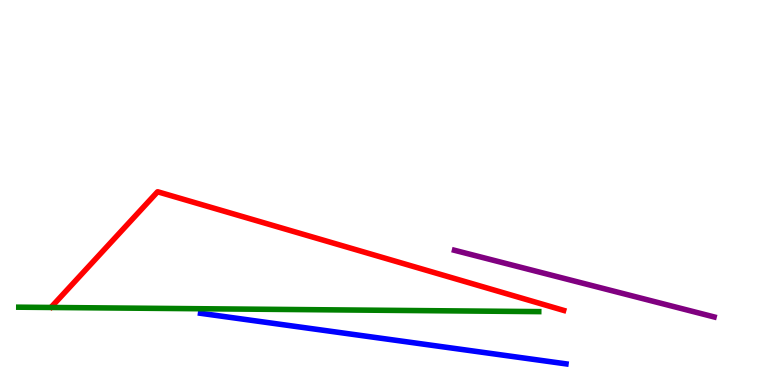[{'lines': ['blue', 'red'], 'intersections': []}, {'lines': ['green', 'red'], 'intersections': []}, {'lines': ['purple', 'red'], 'intersections': []}, {'lines': ['blue', 'green'], 'intersections': []}, {'lines': ['blue', 'purple'], 'intersections': []}, {'lines': ['green', 'purple'], 'intersections': []}]